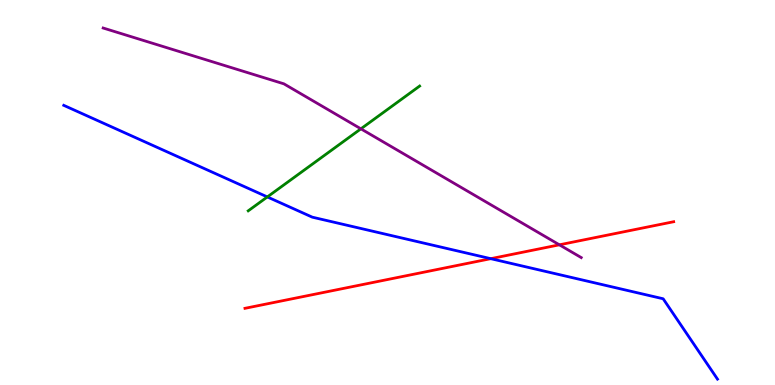[{'lines': ['blue', 'red'], 'intersections': [{'x': 6.33, 'y': 3.28}]}, {'lines': ['green', 'red'], 'intersections': []}, {'lines': ['purple', 'red'], 'intersections': [{'x': 7.22, 'y': 3.64}]}, {'lines': ['blue', 'green'], 'intersections': [{'x': 3.45, 'y': 4.88}]}, {'lines': ['blue', 'purple'], 'intersections': []}, {'lines': ['green', 'purple'], 'intersections': [{'x': 4.66, 'y': 6.65}]}]